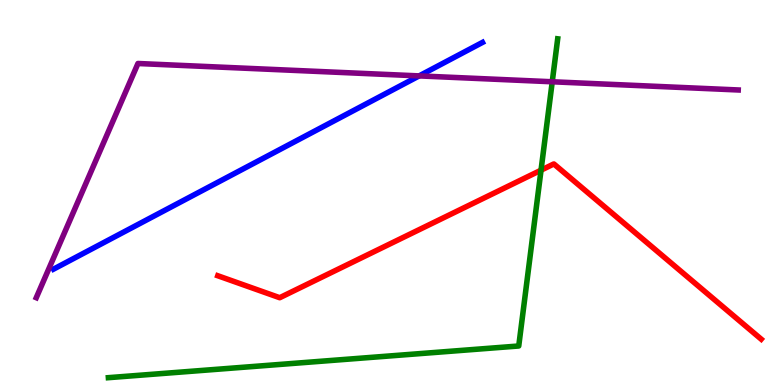[{'lines': ['blue', 'red'], 'intersections': []}, {'lines': ['green', 'red'], 'intersections': [{'x': 6.98, 'y': 5.58}]}, {'lines': ['purple', 'red'], 'intersections': []}, {'lines': ['blue', 'green'], 'intersections': []}, {'lines': ['blue', 'purple'], 'intersections': [{'x': 5.41, 'y': 8.03}]}, {'lines': ['green', 'purple'], 'intersections': [{'x': 7.13, 'y': 7.88}]}]